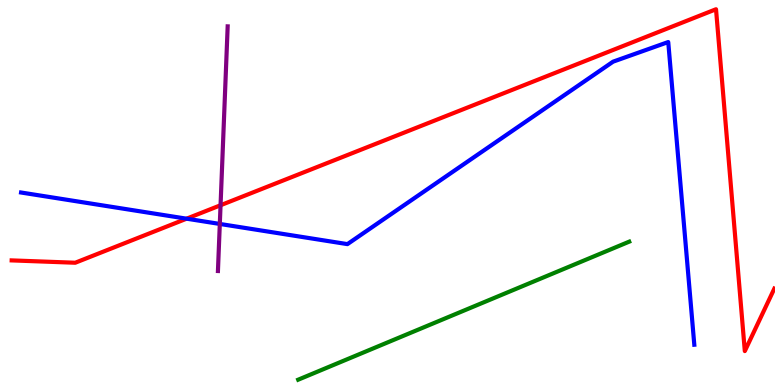[{'lines': ['blue', 'red'], 'intersections': [{'x': 2.41, 'y': 4.32}]}, {'lines': ['green', 'red'], 'intersections': []}, {'lines': ['purple', 'red'], 'intersections': [{'x': 2.85, 'y': 4.67}]}, {'lines': ['blue', 'green'], 'intersections': []}, {'lines': ['blue', 'purple'], 'intersections': [{'x': 2.84, 'y': 4.18}]}, {'lines': ['green', 'purple'], 'intersections': []}]